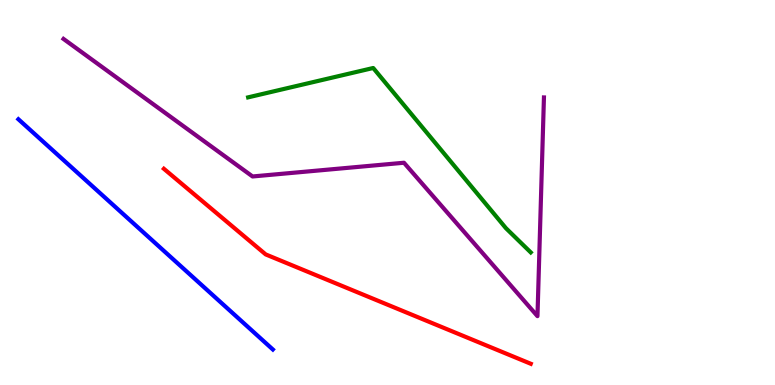[{'lines': ['blue', 'red'], 'intersections': []}, {'lines': ['green', 'red'], 'intersections': []}, {'lines': ['purple', 'red'], 'intersections': []}, {'lines': ['blue', 'green'], 'intersections': []}, {'lines': ['blue', 'purple'], 'intersections': []}, {'lines': ['green', 'purple'], 'intersections': []}]